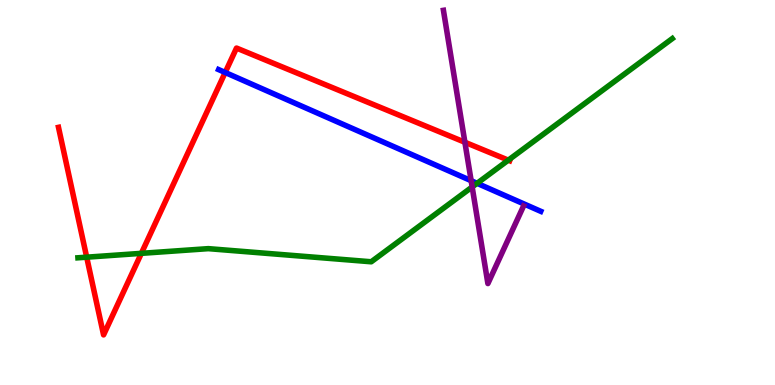[{'lines': ['blue', 'red'], 'intersections': [{'x': 2.91, 'y': 8.12}]}, {'lines': ['green', 'red'], 'intersections': [{'x': 1.12, 'y': 3.32}, {'x': 1.82, 'y': 3.42}, {'x': 6.56, 'y': 5.84}]}, {'lines': ['purple', 'red'], 'intersections': [{'x': 6.0, 'y': 6.31}]}, {'lines': ['blue', 'green'], 'intersections': [{'x': 6.16, 'y': 5.24}]}, {'lines': ['blue', 'purple'], 'intersections': [{'x': 6.08, 'y': 5.31}]}, {'lines': ['green', 'purple'], 'intersections': [{'x': 6.09, 'y': 5.14}]}]